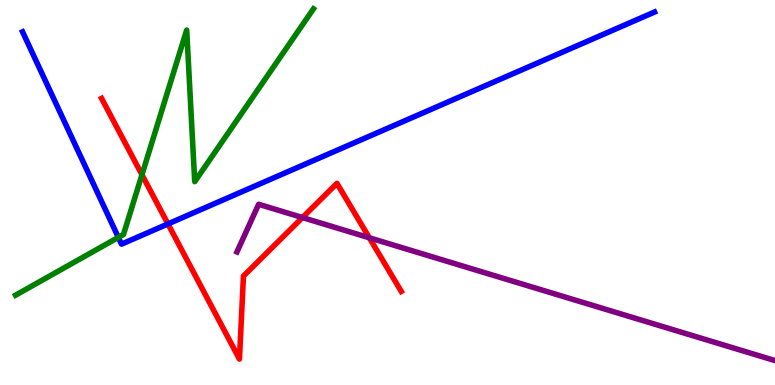[{'lines': ['blue', 'red'], 'intersections': [{'x': 2.17, 'y': 4.18}]}, {'lines': ['green', 'red'], 'intersections': [{'x': 1.83, 'y': 5.46}]}, {'lines': ['purple', 'red'], 'intersections': [{'x': 3.9, 'y': 4.35}, {'x': 4.77, 'y': 3.82}]}, {'lines': ['blue', 'green'], 'intersections': [{'x': 1.53, 'y': 3.83}]}, {'lines': ['blue', 'purple'], 'intersections': []}, {'lines': ['green', 'purple'], 'intersections': []}]